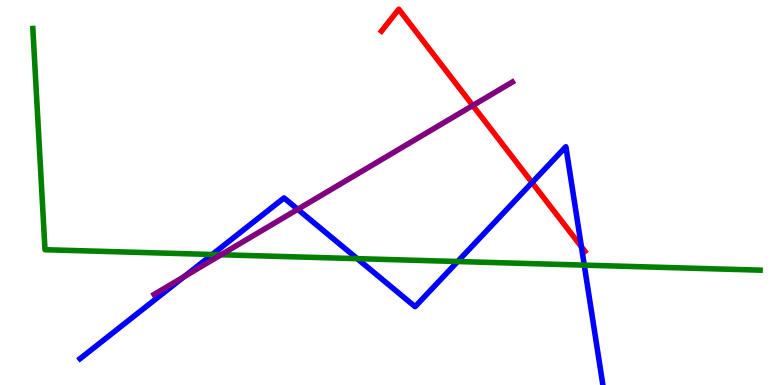[{'lines': ['blue', 'red'], 'intersections': [{'x': 6.87, 'y': 5.26}, {'x': 7.5, 'y': 3.59}]}, {'lines': ['green', 'red'], 'intersections': []}, {'lines': ['purple', 'red'], 'intersections': [{'x': 6.1, 'y': 7.26}]}, {'lines': ['blue', 'green'], 'intersections': [{'x': 2.74, 'y': 3.39}, {'x': 4.61, 'y': 3.28}, {'x': 5.91, 'y': 3.21}, {'x': 7.54, 'y': 3.11}]}, {'lines': ['blue', 'purple'], 'intersections': [{'x': 2.38, 'y': 2.82}, {'x': 3.84, 'y': 4.56}]}, {'lines': ['green', 'purple'], 'intersections': [{'x': 2.85, 'y': 3.38}]}]